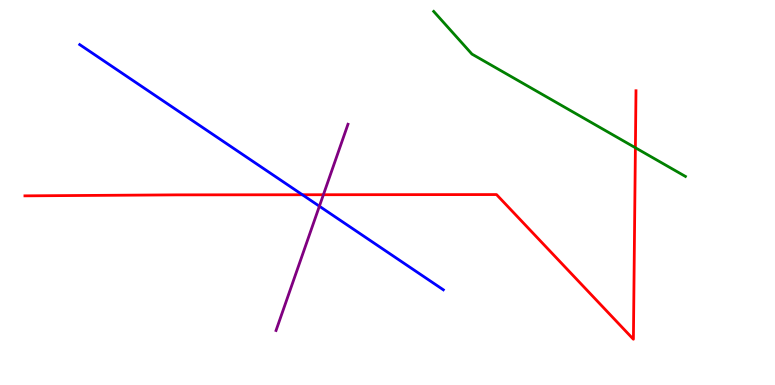[{'lines': ['blue', 'red'], 'intersections': [{'x': 3.9, 'y': 4.94}]}, {'lines': ['green', 'red'], 'intersections': [{'x': 8.2, 'y': 6.16}]}, {'lines': ['purple', 'red'], 'intersections': [{'x': 4.17, 'y': 4.94}]}, {'lines': ['blue', 'green'], 'intersections': []}, {'lines': ['blue', 'purple'], 'intersections': [{'x': 4.12, 'y': 4.64}]}, {'lines': ['green', 'purple'], 'intersections': []}]